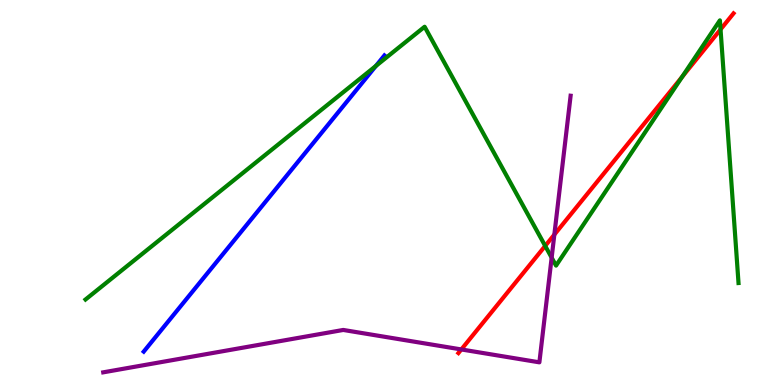[{'lines': ['blue', 'red'], 'intersections': []}, {'lines': ['green', 'red'], 'intersections': [{'x': 7.03, 'y': 3.61}, {'x': 8.8, 'y': 8.01}, {'x': 9.3, 'y': 9.24}]}, {'lines': ['purple', 'red'], 'intersections': [{'x': 5.95, 'y': 0.923}, {'x': 7.15, 'y': 3.91}]}, {'lines': ['blue', 'green'], 'intersections': [{'x': 4.85, 'y': 8.29}]}, {'lines': ['blue', 'purple'], 'intersections': []}, {'lines': ['green', 'purple'], 'intersections': [{'x': 7.12, 'y': 3.31}]}]